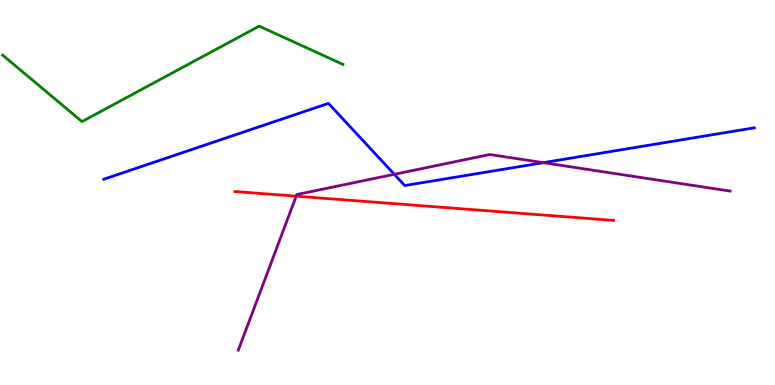[{'lines': ['blue', 'red'], 'intersections': []}, {'lines': ['green', 'red'], 'intersections': []}, {'lines': ['purple', 'red'], 'intersections': [{'x': 3.82, 'y': 4.9}]}, {'lines': ['blue', 'green'], 'intersections': []}, {'lines': ['blue', 'purple'], 'intersections': [{'x': 5.09, 'y': 5.47}, {'x': 7.01, 'y': 5.77}]}, {'lines': ['green', 'purple'], 'intersections': []}]